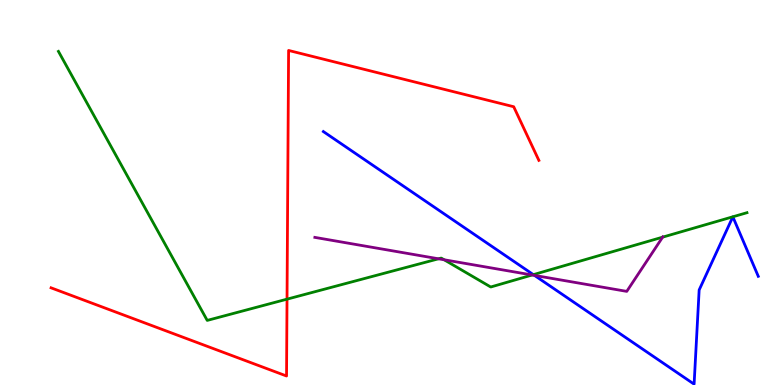[{'lines': ['blue', 'red'], 'intersections': []}, {'lines': ['green', 'red'], 'intersections': [{'x': 3.7, 'y': 2.23}]}, {'lines': ['purple', 'red'], 'intersections': []}, {'lines': ['blue', 'green'], 'intersections': [{'x': 6.88, 'y': 2.87}]}, {'lines': ['blue', 'purple'], 'intersections': [{'x': 6.9, 'y': 2.85}]}, {'lines': ['green', 'purple'], 'intersections': [{'x': 5.66, 'y': 3.28}, {'x': 5.73, 'y': 3.25}, {'x': 6.87, 'y': 2.86}, {'x': 8.55, 'y': 3.84}]}]